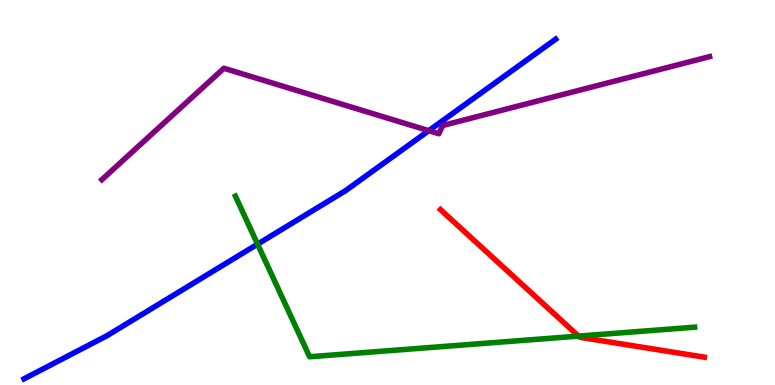[{'lines': ['blue', 'red'], 'intersections': []}, {'lines': ['green', 'red'], 'intersections': [{'x': 7.46, 'y': 1.27}]}, {'lines': ['purple', 'red'], 'intersections': []}, {'lines': ['blue', 'green'], 'intersections': [{'x': 3.32, 'y': 3.66}]}, {'lines': ['blue', 'purple'], 'intersections': [{'x': 5.53, 'y': 6.61}]}, {'lines': ['green', 'purple'], 'intersections': []}]